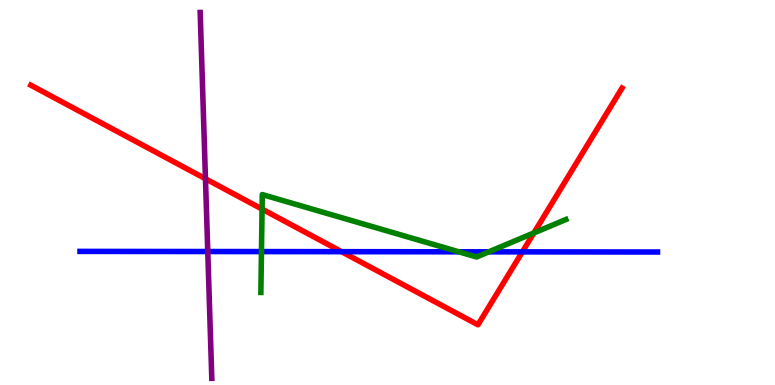[{'lines': ['blue', 'red'], 'intersections': [{'x': 4.41, 'y': 3.46}, {'x': 6.74, 'y': 3.46}]}, {'lines': ['green', 'red'], 'intersections': [{'x': 3.38, 'y': 4.57}, {'x': 6.89, 'y': 3.95}]}, {'lines': ['purple', 'red'], 'intersections': [{'x': 2.65, 'y': 5.36}]}, {'lines': ['blue', 'green'], 'intersections': [{'x': 3.37, 'y': 3.47}, {'x': 5.92, 'y': 3.46}, {'x': 6.31, 'y': 3.46}]}, {'lines': ['blue', 'purple'], 'intersections': [{'x': 2.68, 'y': 3.47}]}, {'lines': ['green', 'purple'], 'intersections': []}]